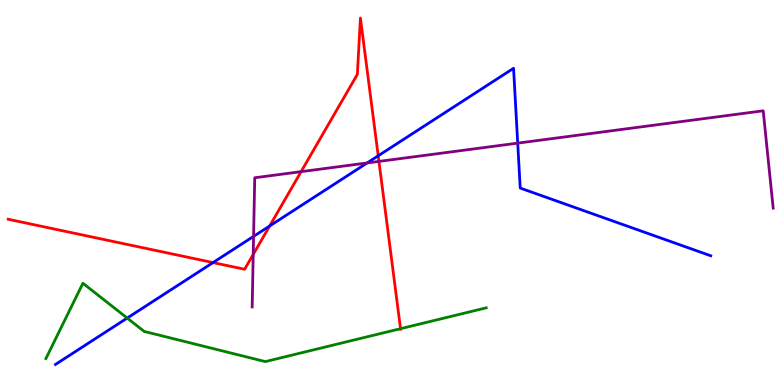[{'lines': ['blue', 'red'], 'intersections': [{'x': 2.75, 'y': 3.18}, {'x': 3.48, 'y': 4.13}, {'x': 4.88, 'y': 5.95}]}, {'lines': ['green', 'red'], 'intersections': [{'x': 5.17, 'y': 1.46}]}, {'lines': ['purple', 'red'], 'intersections': [{'x': 3.27, 'y': 3.39}, {'x': 3.89, 'y': 5.54}, {'x': 4.89, 'y': 5.81}]}, {'lines': ['blue', 'green'], 'intersections': [{'x': 1.64, 'y': 1.74}]}, {'lines': ['blue', 'purple'], 'intersections': [{'x': 3.27, 'y': 3.86}, {'x': 4.74, 'y': 5.77}, {'x': 6.68, 'y': 6.28}]}, {'lines': ['green', 'purple'], 'intersections': []}]